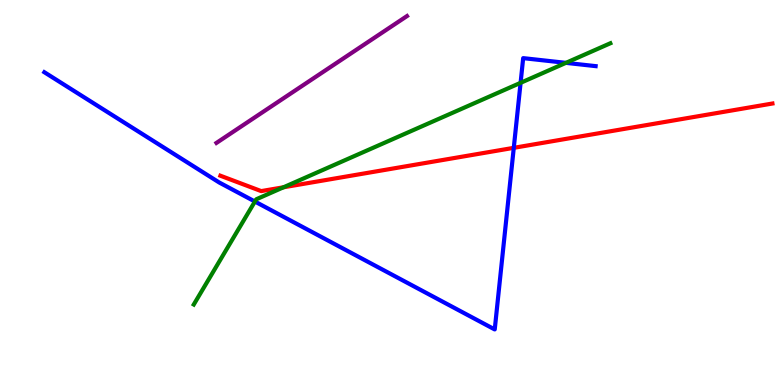[{'lines': ['blue', 'red'], 'intersections': [{'x': 6.63, 'y': 6.16}]}, {'lines': ['green', 'red'], 'intersections': [{'x': 3.66, 'y': 5.14}]}, {'lines': ['purple', 'red'], 'intersections': []}, {'lines': ['blue', 'green'], 'intersections': [{'x': 3.29, 'y': 4.77}, {'x': 6.72, 'y': 7.85}, {'x': 7.3, 'y': 8.37}]}, {'lines': ['blue', 'purple'], 'intersections': []}, {'lines': ['green', 'purple'], 'intersections': []}]